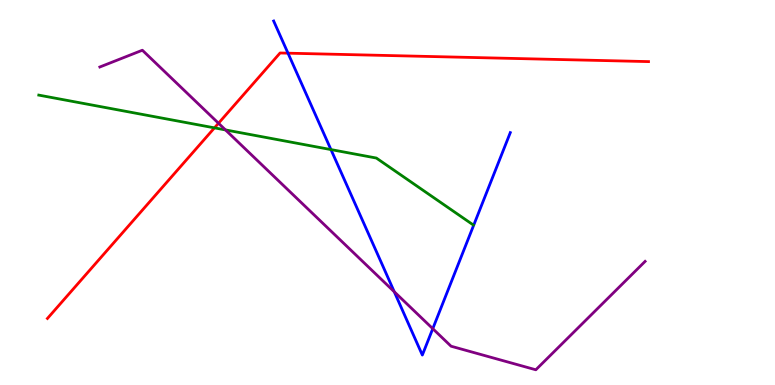[{'lines': ['blue', 'red'], 'intersections': [{'x': 3.72, 'y': 8.62}]}, {'lines': ['green', 'red'], 'intersections': [{'x': 2.77, 'y': 6.68}]}, {'lines': ['purple', 'red'], 'intersections': [{'x': 2.82, 'y': 6.8}]}, {'lines': ['blue', 'green'], 'intersections': [{'x': 4.27, 'y': 6.11}]}, {'lines': ['blue', 'purple'], 'intersections': [{'x': 5.09, 'y': 2.42}, {'x': 5.58, 'y': 1.46}]}, {'lines': ['green', 'purple'], 'intersections': [{'x': 2.91, 'y': 6.63}]}]